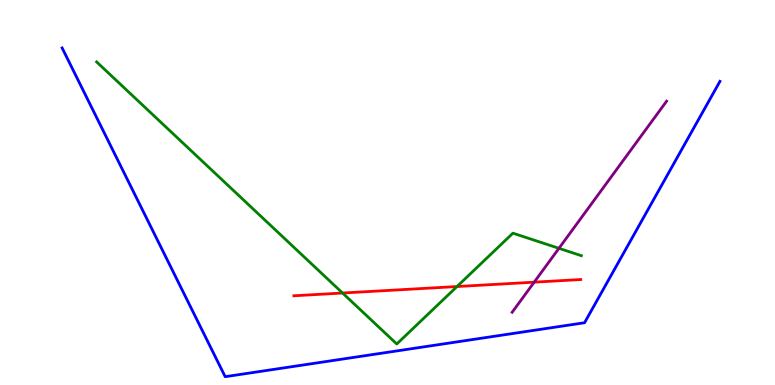[{'lines': ['blue', 'red'], 'intersections': []}, {'lines': ['green', 'red'], 'intersections': [{'x': 4.42, 'y': 2.39}, {'x': 5.9, 'y': 2.56}]}, {'lines': ['purple', 'red'], 'intersections': [{'x': 6.89, 'y': 2.67}]}, {'lines': ['blue', 'green'], 'intersections': []}, {'lines': ['blue', 'purple'], 'intersections': []}, {'lines': ['green', 'purple'], 'intersections': [{'x': 7.21, 'y': 3.55}]}]